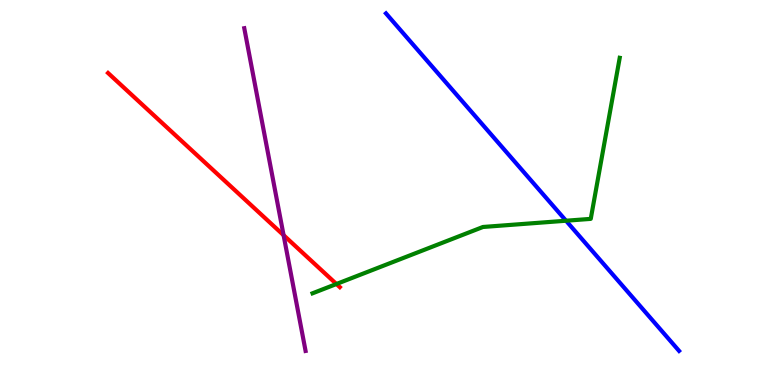[{'lines': ['blue', 'red'], 'intersections': []}, {'lines': ['green', 'red'], 'intersections': [{'x': 4.34, 'y': 2.62}]}, {'lines': ['purple', 'red'], 'intersections': [{'x': 3.66, 'y': 3.89}]}, {'lines': ['blue', 'green'], 'intersections': [{'x': 7.3, 'y': 4.27}]}, {'lines': ['blue', 'purple'], 'intersections': []}, {'lines': ['green', 'purple'], 'intersections': []}]